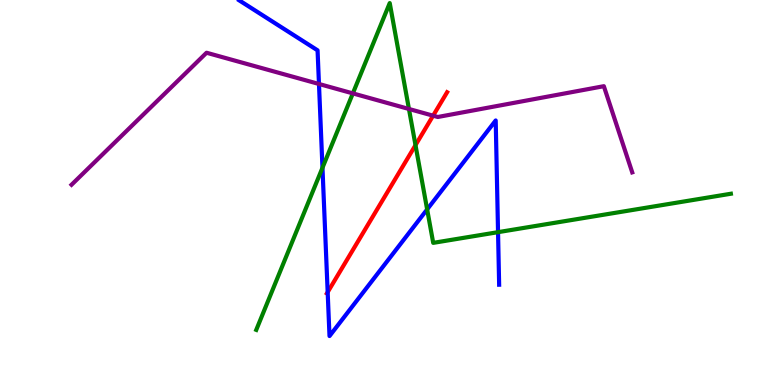[{'lines': ['blue', 'red'], 'intersections': [{'x': 4.23, 'y': 2.41}]}, {'lines': ['green', 'red'], 'intersections': [{'x': 5.36, 'y': 6.23}]}, {'lines': ['purple', 'red'], 'intersections': [{'x': 5.59, 'y': 7.0}]}, {'lines': ['blue', 'green'], 'intersections': [{'x': 4.16, 'y': 5.64}, {'x': 5.51, 'y': 4.56}, {'x': 6.43, 'y': 3.97}]}, {'lines': ['blue', 'purple'], 'intersections': [{'x': 4.12, 'y': 7.82}]}, {'lines': ['green', 'purple'], 'intersections': [{'x': 4.55, 'y': 7.57}, {'x': 5.28, 'y': 7.17}]}]